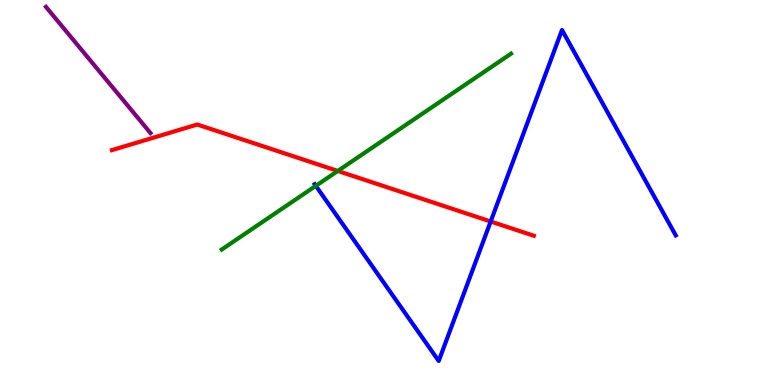[{'lines': ['blue', 'red'], 'intersections': [{'x': 6.33, 'y': 4.25}]}, {'lines': ['green', 'red'], 'intersections': [{'x': 4.36, 'y': 5.56}]}, {'lines': ['purple', 'red'], 'intersections': []}, {'lines': ['blue', 'green'], 'intersections': [{'x': 4.08, 'y': 5.17}]}, {'lines': ['blue', 'purple'], 'intersections': []}, {'lines': ['green', 'purple'], 'intersections': []}]